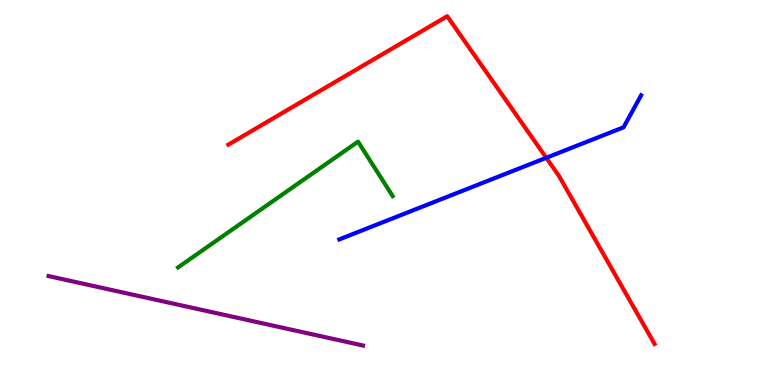[{'lines': ['blue', 'red'], 'intersections': [{'x': 7.05, 'y': 5.9}]}, {'lines': ['green', 'red'], 'intersections': []}, {'lines': ['purple', 'red'], 'intersections': []}, {'lines': ['blue', 'green'], 'intersections': []}, {'lines': ['blue', 'purple'], 'intersections': []}, {'lines': ['green', 'purple'], 'intersections': []}]